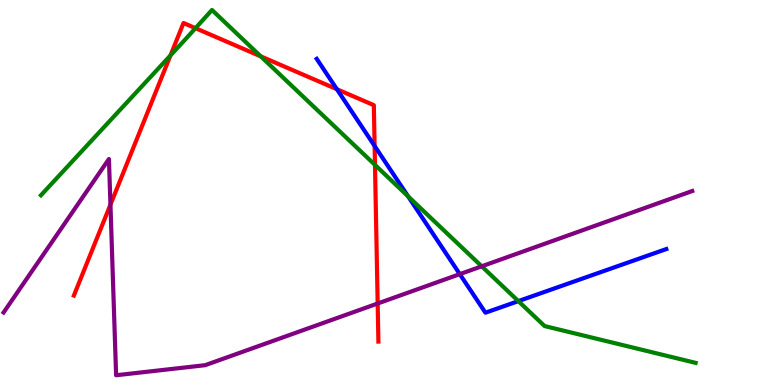[{'lines': ['blue', 'red'], 'intersections': [{'x': 4.35, 'y': 7.68}, {'x': 4.83, 'y': 6.21}]}, {'lines': ['green', 'red'], 'intersections': [{'x': 2.2, 'y': 8.56}, {'x': 2.52, 'y': 9.27}, {'x': 3.36, 'y': 8.54}, {'x': 4.84, 'y': 5.72}]}, {'lines': ['purple', 'red'], 'intersections': [{'x': 1.43, 'y': 4.68}, {'x': 4.87, 'y': 2.12}]}, {'lines': ['blue', 'green'], 'intersections': [{'x': 5.27, 'y': 4.9}, {'x': 6.69, 'y': 2.18}]}, {'lines': ['blue', 'purple'], 'intersections': [{'x': 5.93, 'y': 2.88}]}, {'lines': ['green', 'purple'], 'intersections': [{'x': 6.22, 'y': 3.08}]}]